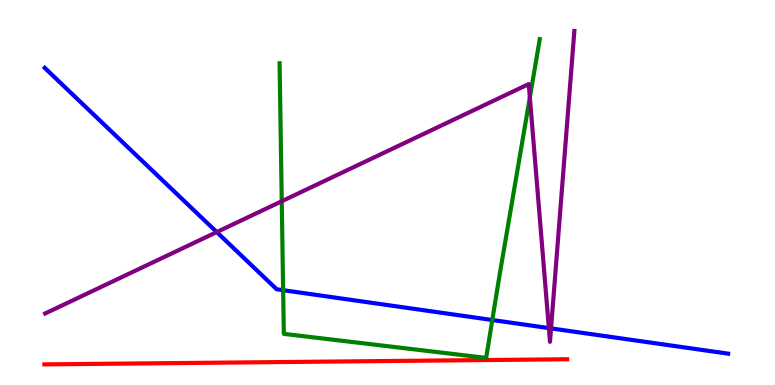[{'lines': ['blue', 'red'], 'intersections': []}, {'lines': ['green', 'red'], 'intersections': []}, {'lines': ['purple', 'red'], 'intersections': []}, {'lines': ['blue', 'green'], 'intersections': [{'x': 3.65, 'y': 2.46}, {'x': 6.35, 'y': 1.69}]}, {'lines': ['blue', 'purple'], 'intersections': [{'x': 2.8, 'y': 3.97}, {'x': 7.08, 'y': 1.48}, {'x': 7.11, 'y': 1.47}]}, {'lines': ['green', 'purple'], 'intersections': [{'x': 3.64, 'y': 4.77}, {'x': 6.84, 'y': 7.47}]}]